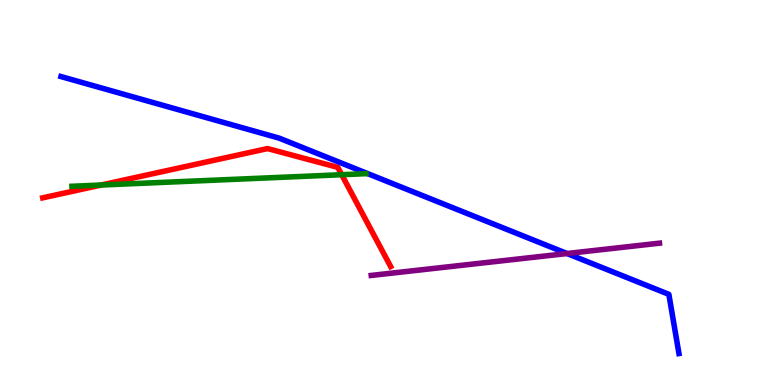[{'lines': ['blue', 'red'], 'intersections': []}, {'lines': ['green', 'red'], 'intersections': [{'x': 1.31, 'y': 5.19}, {'x': 4.41, 'y': 5.46}]}, {'lines': ['purple', 'red'], 'intersections': []}, {'lines': ['blue', 'green'], 'intersections': []}, {'lines': ['blue', 'purple'], 'intersections': [{'x': 7.32, 'y': 3.41}]}, {'lines': ['green', 'purple'], 'intersections': []}]